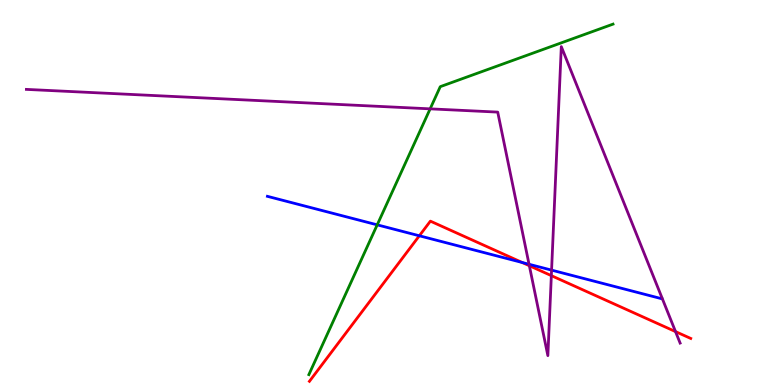[{'lines': ['blue', 'red'], 'intersections': [{'x': 5.41, 'y': 3.88}, {'x': 6.74, 'y': 3.18}]}, {'lines': ['green', 'red'], 'intersections': []}, {'lines': ['purple', 'red'], 'intersections': [{'x': 6.83, 'y': 3.1}, {'x': 7.11, 'y': 2.84}, {'x': 8.72, 'y': 1.39}]}, {'lines': ['blue', 'green'], 'intersections': [{'x': 4.87, 'y': 4.16}]}, {'lines': ['blue', 'purple'], 'intersections': [{'x': 6.83, 'y': 3.14}, {'x': 7.12, 'y': 2.98}]}, {'lines': ['green', 'purple'], 'intersections': [{'x': 5.55, 'y': 7.17}]}]